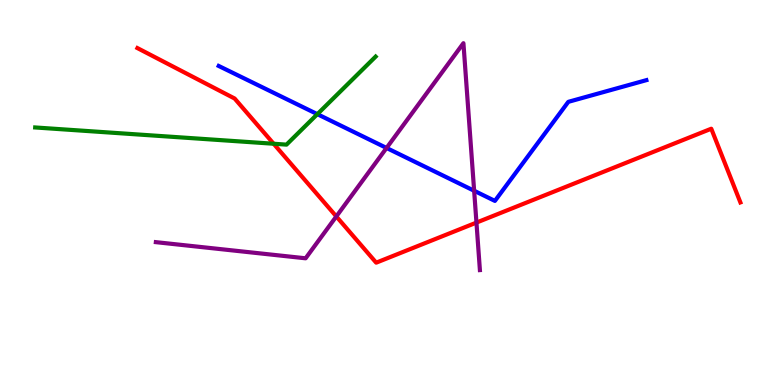[{'lines': ['blue', 'red'], 'intersections': []}, {'lines': ['green', 'red'], 'intersections': [{'x': 3.53, 'y': 6.27}]}, {'lines': ['purple', 'red'], 'intersections': [{'x': 4.34, 'y': 4.38}, {'x': 6.15, 'y': 4.22}]}, {'lines': ['blue', 'green'], 'intersections': [{'x': 4.09, 'y': 7.03}]}, {'lines': ['blue', 'purple'], 'intersections': [{'x': 4.99, 'y': 6.16}, {'x': 6.12, 'y': 5.05}]}, {'lines': ['green', 'purple'], 'intersections': []}]